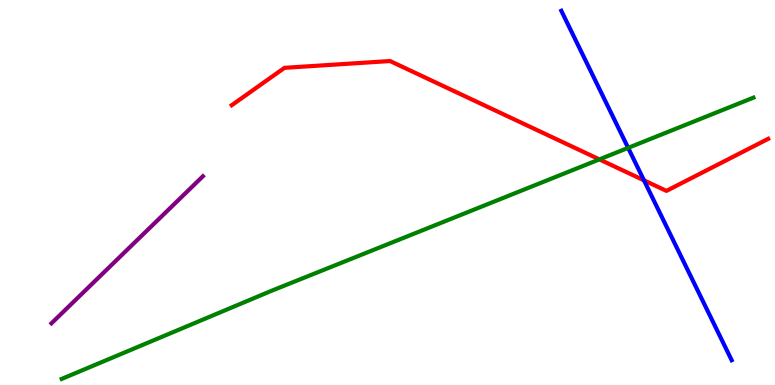[{'lines': ['blue', 'red'], 'intersections': [{'x': 8.31, 'y': 5.32}]}, {'lines': ['green', 'red'], 'intersections': [{'x': 7.73, 'y': 5.86}]}, {'lines': ['purple', 'red'], 'intersections': []}, {'lines': ['blue', 'green'], 'intersections': [{'x': 8.11, 'y': 6.16}]}, {'lines': ['blue', 'purple'], 'intersections': []}, {'lines': ['green', 'purple'], 'intersections': []}]